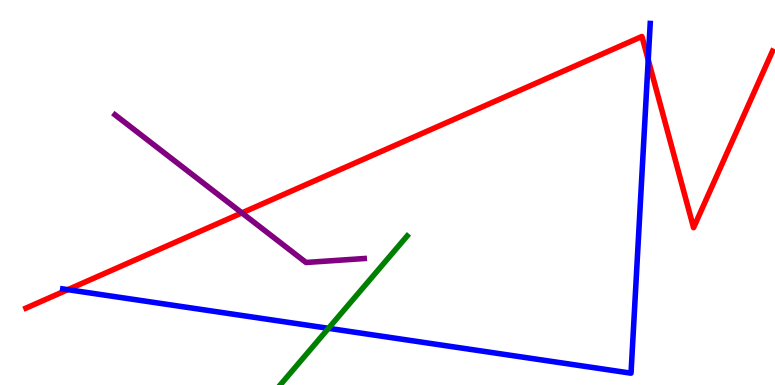[{'lines': ['blue', 'red'], 'intersections': [{'x': 0.875, 'y': 2.48}, {'x': 8.36, 'y': 8.45}]}, {'lines': ['green', 'red'], 'intersections': []}, {'lines': ['purple', 'red'], 'intersections': [{'x': 3.12, 'y': 4.47}]}, {'lines': ['blue', 'green'], 'intersections': [{'x': 4.24, 'y': 1.47}]}, {'lines': ['blue', 'purple'], 'intersections': []}, {'lines': ['green', 'purple'], 'intersections': []}]